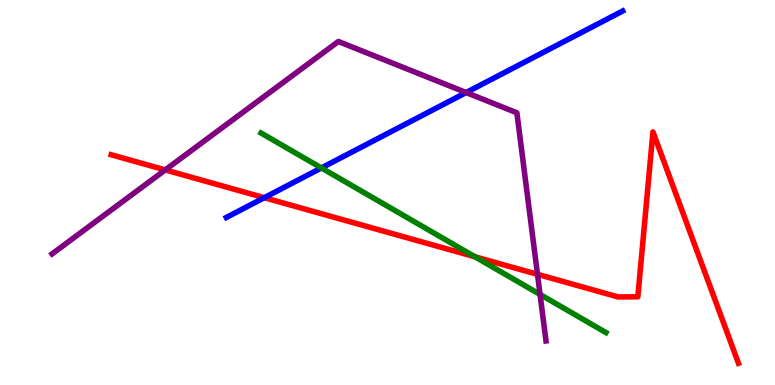[{'lines': ['blue', 'red'], 'intersections': [{'x': 3.41, 'y': 4.87}]}, {'lines': ['green', 'red'], 'intersections': [{'x': 6.13, 'y': 3.33}]}, {'lines': ['purple', 'red'], 'intersections': [{'x': 2.13, 'y': 5.59}, {'x': 6.94, 'y': 2.87}]}, {'lines': ['blue', 'green'], 'intersections': [{'x': 4.15, 'y': 5.64}]}, {'lines': ['blue', 'purple'], 'intersections': [{'x': 6.01, 'y': 7.6}]}, {'lines': ['green', 'purple'], 'intersections': [{'x': 6.97, 'y': 2.35}]}]